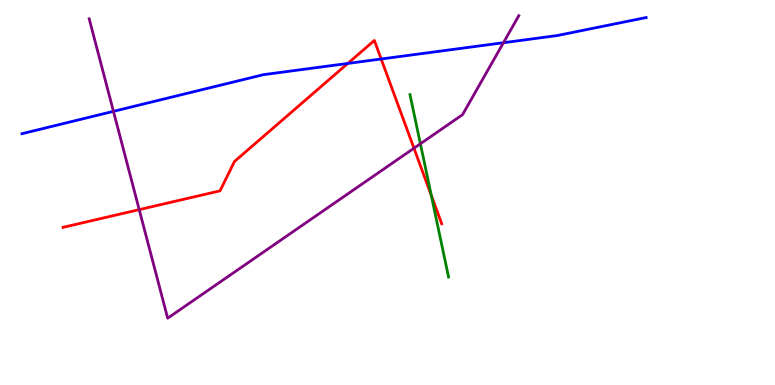[{'lines': ['blue', 'red'], 'intersections': [{'x': 4.49, 'y': 8.35}, {'x': 4.92, 'y': 8.47}]}, {'lines': ['green', 'red'], 'intersections': [{'x': 5.57, 'y': 4.93}]}, {'lines': ['purple', 'red'], 'intersections': [{'x': 1.8, 'y': 4.56}, {'x': 5.34, 'y': 6.15}]}, {'lines': ['blue', 'green'], 'intersections': []}, {'lines': ['blue', 'purple'], 'intersections': [{'x': 1.46, 'y': 7.11}, {'x': 6.5, 'y': 8.89}]}, {'lines': ['green', 'purple'], 'intersections': [{'x': 5.42, 'y': 6.27}]}]